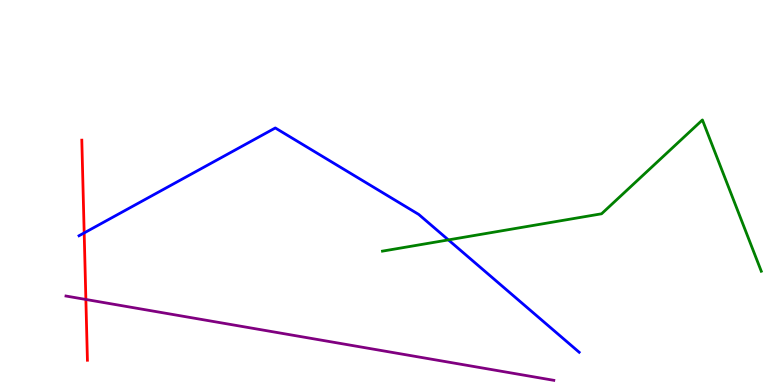[{'lines': ['blue', 'red'], 'intersections': [{'x': 1.09, 'y': 3.95}]}, {'lines': ['green', 'red'], 'intersections': []}, {'lines': ['purple', 'red'], 'intersections': [{'x': 1.11, 'y': 2.22}]}, {'lines': ['blue', 'green'], 'intersections': [{'x': 5.79, 'y': 3.77}]}, {'lines': ['blue', 'purple'], 'intersections': []}, {'lines': ['green', 'purple'], 'intersections': []}]